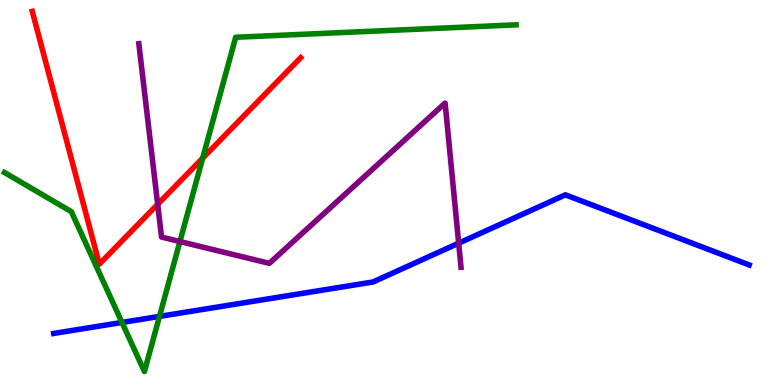[{'lines': ['blue', 'red'], 'intersections': []}, {'lines': ['green', 'red'], 'intersections': [{'x': 2.62, 'y': 5.89}]}, {'lines': ['purple', 'red'], 'intersections': [{'x': 2.03, 'y': 4.69}]}, {'lines': ['blue', 'green'], 'intersections': [{'x': 1.57, 'y': 1.62}, {'x': 2.06, 'y': 1.78}]}, {'lines': ['blue', 'purple'], 'intersections': [{'x': 5.92, 'y': 3.68}]}, {'lines': ['green', 'purple'], 'intersections': [{'x': 2.32, 'y': 3.73}]}]